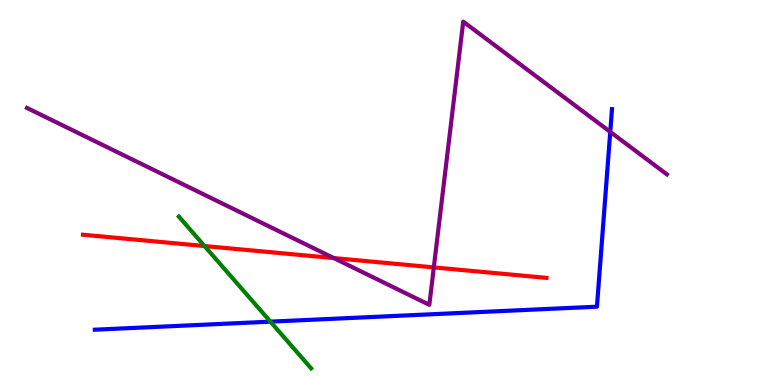[{'lines': ['blue', 'red'], 'intersections': []}, {'lines': ['green', 'red'], 'intersections': [{'x': 2.64, 'y': 3.61}]}, {'lines': ['purple', 'red'], 'intersections': [{'x': 4.31, 'y': 3.3}, {'x': 5.6, 'y': 3.05}]}, {'lines': ['blue', 'green'], 'intersections': [{'x': 3.49, 'y': 1.65}]}, {'lines': ['blue', 'purple'], 'intersections': [{'x': 7.87, 'y': 6.57}]}, {'lines': ['green', 'purple'], 'intersections': []}]